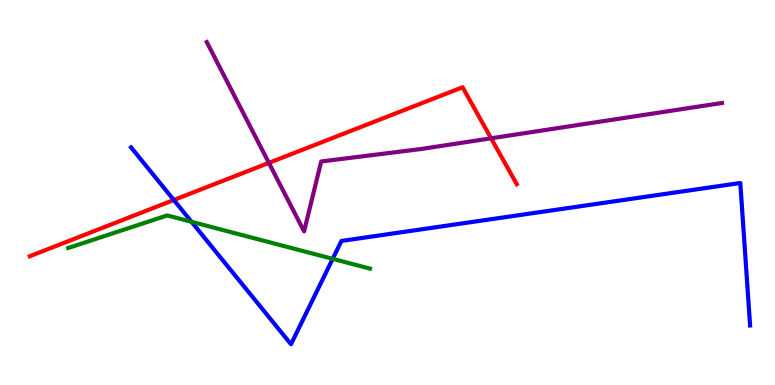[{'lines': ['blue', 'red'], 'intersections': [{'x': 2.24, 'y': 4.81}]}, {'lines': ['green', 'red'], 'intersections': []}, {'lines': ['purple', 'red'], 'intersections': [{'x': 3.47, 'y': 5.77}, {'x': 6.34, 'y': 6.41}]}, {'lines': ['blue', 'green'], 'intersections': [{'x': 2.47, 'y': 4.24}, {'x': 4.29, 'y': 3.28}]}, {'lines': ['blue', 'purple'], 'intersections': []}, {'lines': ['green', 'purple'], 'intersections': []}]